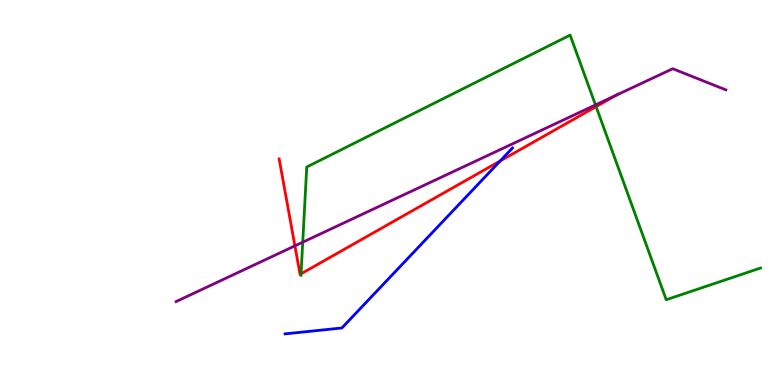[{'lines': ['blue', 'red'], 'intersections': [{'x': 6.45, 'y': 5.82}]}, {'lines': ['green', 'red'], 'intersections': [{'x': 3.88, 'y': 2.89}, {'x': 7.69, 'y': 7.23}]}, {'lines': ['purple', 'red'], 'intersections': [{'x': 3.81, 'y': 3.61}, {'x': 7.95, 'y': 7.52}]}, {'lines': ['blue', 'green'], 'intersections': []}, {'lines': ['blue', 'purple'], 'intersections': []}, {'lines': ['green', 'purple'], 'intersections': [{'x': 3.91, 'y': 3.71}, {'x': 7.68, 'y': 7.27}]}]